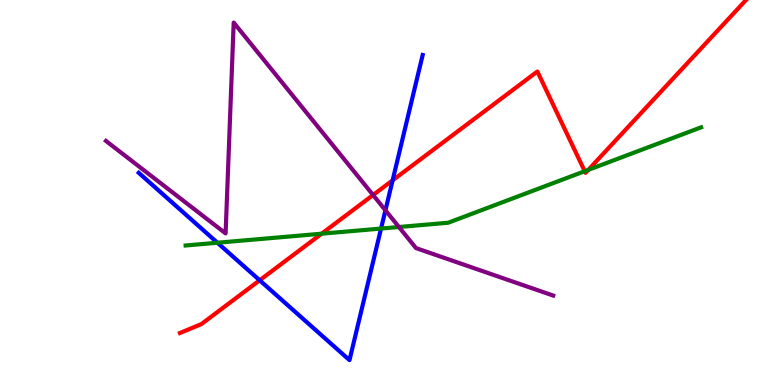[{'lines': ['blue', 'red'], 'intersections': [{'x': 3.35, 'y': 2.72}, {'x': 5.07, 'y': 5.32}]}, {'lines': ['green', 'red'], 'intersections': [{'x': 4.15, 'y': 3.93}, {'x': 7.54, 'y': 5.55}, {'x': 7.59, 'y': 5.59}]}, {'lines': ['purple', 'red'], 'intersections': [{'x': 4.81, 'y': 4.93}]}, {'lines': ['blue', 'green'], 'intersections': [{'x': 2.81, 'y': 3.7}, {'x': 4.92, 'y': 4.06}]}, {'lines': ['blue', 'purple'], 'intersections': [{'x': 4.97, 'y': 4.54}]}, {'lines': ['green', 'purple'], 'intersections': [{'x': 5.15, 'y': 4.1}]}]